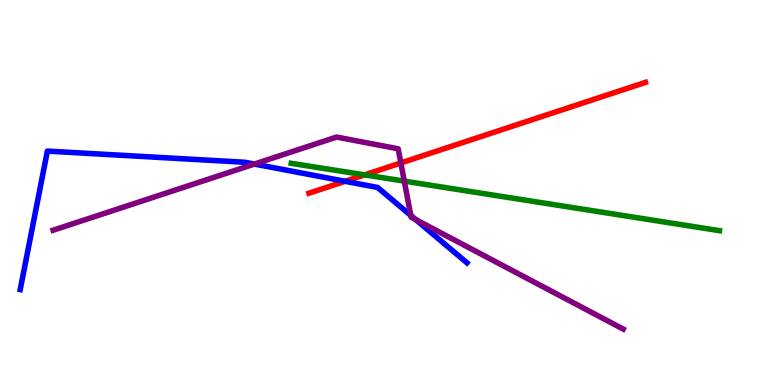[{'lines': ['blue', 'red'], 'intersections': [{'x': 4.45, 'y': 5.29}]}, {'lines': ['green', 'red'], 'intersections': [{'x': 4.7, 'y': 5.46}]}, {'lines': ['purple', 'red'], 'intersections': [{'x': 5.17, 'y': 5.77}]}, {'lines': ['blue', 'green'], 'intersections': []}, {'lines': ['blue', 'purple'], 'intersections': [{'x': 3.28, 'y': 5.74}, {'x': 5.3, 'y': 4.4}, {'x': 5.36, 'y': 4.3}]}, {'lines': ['green', 'purple'], 'intersections': [{'x': 5.22, 'y': 5.3}]}]